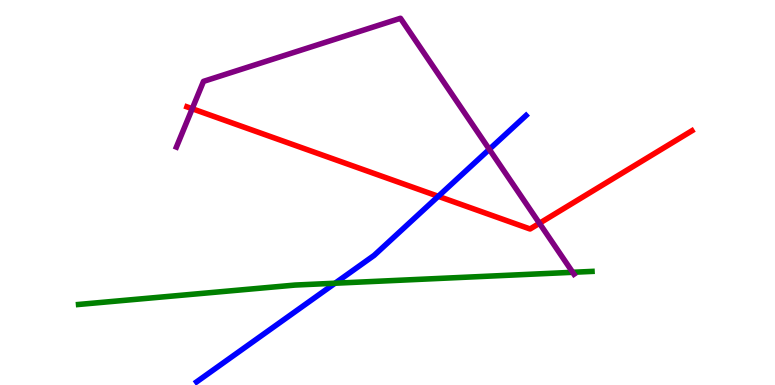[{'lines': ['blue', 'red'], 'intersections': [{'x': 5.66, 'y': 4.9}]}, {'lines': ['green', 'red'], 'intersections': []}, {'lines': ['purple', 'red'], 'intersections': [{'x': 2.48, 'y': 7.18}, {'x': 6.96, 'y': 4.2}]}, {'lines': ['blue', 'green'], 'intersections': [{'x': 4.32, 'y': 2.64}]}, {'lines': ['blue', 'purple'], 'intersections': [{'x': 6.31, 'y': 6.12}]}, {'lines': ['green', 'purple'], 'intersections': [{'x': 7.39, 'y': 2.93}]}]